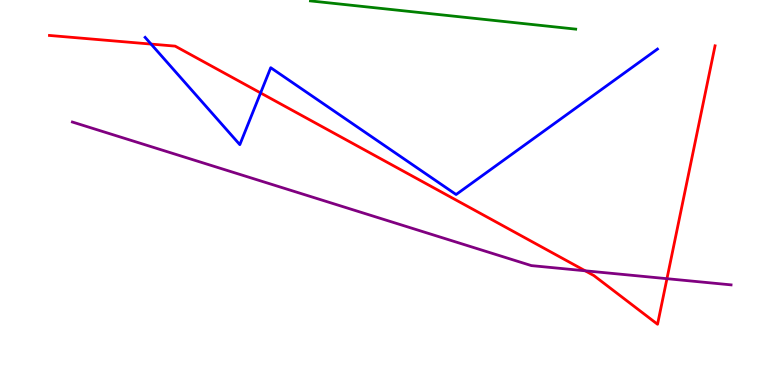[{'lines': ['blue', 'red'], 'intersections': [{'x': 1.95, 'y': 8.85}, {'x': 3.36, 'y': 7.59}]}, {'lines': ['green', 'red'], 'intersections': []}, {'lines': ['purple', 'red'], 'intersections': [{'x': 7.55, 'y': 2.97}, {'x': 8.61, 'y': 2.76}]}, {'lines': ['blue', 'green'], 'intersections': []}, {'lines': ['blue', 'purple'], 'intersections': []}, {'lines': ['green', 'purple'], 'intersections': []}]